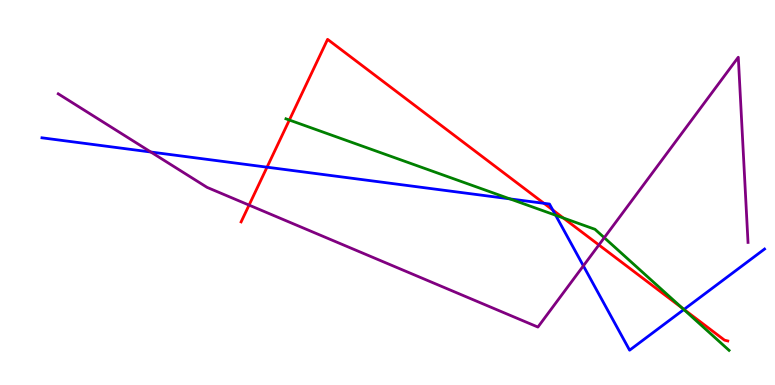[{'lines': ['blue', 'red'], 'intersections': [{'x': 3.45, 'y': 5.66}, {'x': 7.02, 'y': 4.72}, {'x': 7.13, 'y': 4.55}, {'x': 8.83, 'y': 1.96}]}, {'lines': ['green', 'red'], 'intersections': [{'x': 3.73, 'y': 6.88}, {'x': 7.27, 'y': 4.34}, {'x': 8.81, 'y': 1.99}]}, {'lines': ['purple', 'red'], 'intersections': [{'x': 3.21, 'y': 4.67}, {'x': 7.73, 'y': 3.64}]}, {'lines': ['blue', 'green'], 'intersections': [{'x': 6.58, 'y': 4.83}, {'x': 7.17, 'y': 4.41}, {'x': 8.82, 'y': 1.96}]}, {'lines': ['blue', 'purple'], 'intersections': [{'x': 1.95, 'y': 6.05}, {'x': 7.53, 'y': 3.1}]}, {'lines': ['green', 'purple'], 'intersections': [{'x': 7.8, 'y': 3.83}]}]